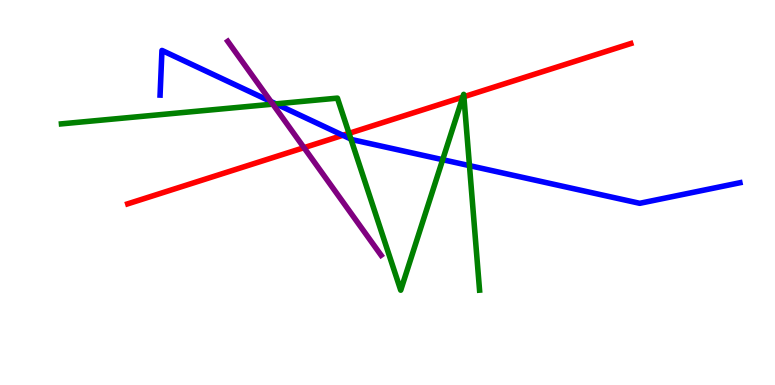[{'lines': ['blue', 'red'], 'intersections': [{'x': 4.42, 'y': 6.49}]}, {'lines': ['green', 'red'], 'intersections': [{'x': 4.5, 'y': 6.54}, {'x': 5.97, 'y': 7.48}, {'x': 5.99, 'y': 7.49}]}, {'lines': ['purple', 'red'], 'intersections': [{'x': 3.92, 'y': 6.16}]}, {'lines': ['blue', 'green'], 'intersections': [{'x': 3.56, 'y': 7.3}, {'x': 4.53, 'y': 6.39}, {'x': 5.71, 'y': 5.85}, {'x': 6.06, 'y': 5.7}]}, {'lines': ['blue', 'purple'], 'intersections': [{'x': 3.5, 'y': 7.36}]}, {'lines': ['green', 'purple'], 'intersections': [{'x': 3.52, 'y': 7.29}]}]